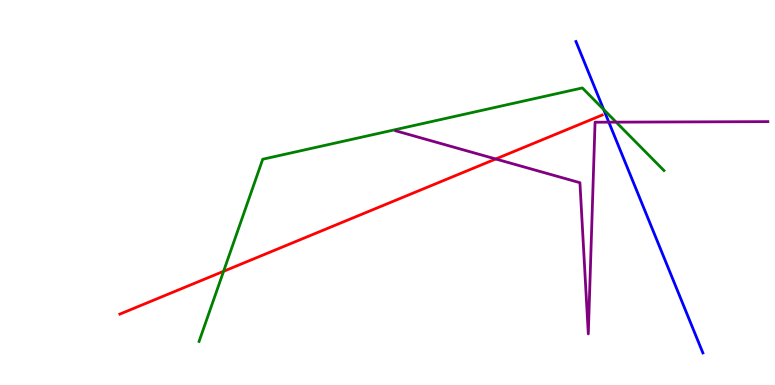[{'lines': ['blue', 'red'], 'intersections': []}, {'lines': ['green', 'red'], 'intersections': [{'x': 2.88, 'y': 2.95}]}, {'lines': ['purple', 'red'], 'intersections': [{'x': 6.4, 'y': 5.87}]}, {'lines': ['blue', 'green'], 'intersections': [{'x': 7.79, 'y': 7.16}]}, {'lines': ['blue', 'purple'], 'intersections': [{'x': 7.86, 'y': 6.83}]}, {'lines': ['green', 'purple'], 'intersections': [{'x': 7.95, 'y': 6.83}]}]